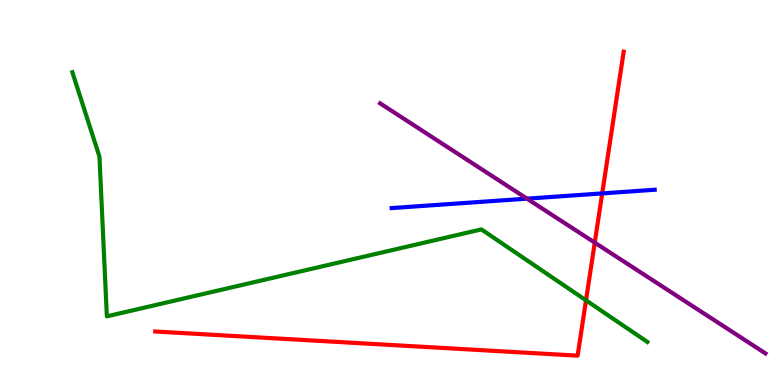[{'lines': ['blue', 'red'], 'intersections': [{'x': 7.77, 'y': 4.98}]}, {'lines': ['green', 'red'], 'intersections': [{'x': 7.56, 'y': 2.2}]}, {'lines': ['purple', 'red'], 'intersections': [{'x': 7.67, 'y': 3.7}]}, {'lines': ['blue', 'green'], 'intersections': []}, {'lines': ['blue', 'purple'], 'intersections': [{'x': 6.8, 'y': 4.84}]}, {'lines': ['green', 'purple'], 'intersections': []}]